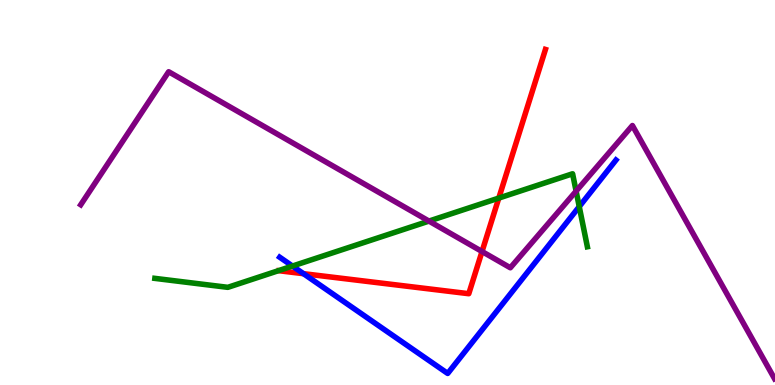[{'lines': ['blue', 'red'], 'intersections': [{'x': 3.92, 'y': 2.89}]}, {'lines': ['green', 'red'], 'intersections': [{'x': 6.44, 'y': 4.86}]}, {'lines': ['purple', 'red'], 'intersections': [{'x': 6.22, 'y': 3.47}]}, {'lines': ['blue', 'green'], 'intersections': [{'x': 3.77, 'y': 3.09}, {'x': 7.47, 'y': 4.63}]}, {'lines': ['blue', 'purple'], 'intersections': []}, {'lines': ['green', 'purple'], 'intersections': [{'x': 5.54, 'y': 4.26}, {'x': 7.43, 'y': 5.04}]}]